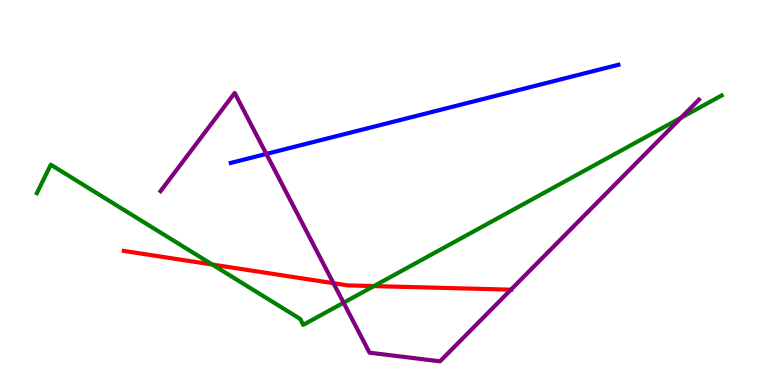[{'lines': ['blue', 'red'], 'intersections': []}, {'lines': ['green', 'red'], 'intersections': [{'x': 2.74, 'y': 3.13}, {'x': 4.82, 'y': 2.57}]}, {'lines': ['purple', 'red'], 'intersections': [{'x': 4.3, 'y': 2.64}, {'x': 6.59, 'y': 2.48}]}, {'lines': ['blue', 'green'], 'intersections': []}, {'lines': ['blue', 'purple'], 'intersections': [{'x': 3.44, 'y': 6.0}]}, {'lines': ['green', 'purple'], 'intersections': [{'x': 4.43, 'y': 2.14}, {'x': 8.79, 'y': 6.94}]}]